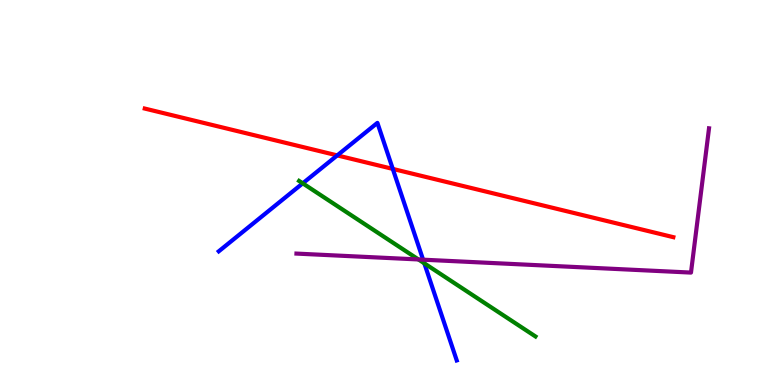[{'lines': ['blue', 'red'], 'intersections': [{'x': 4.35, 'y': 5.96}, {'x': 5.07, 'y': 5.61}]}, {'lines': ['green', 'red'], 'intersections': []}, {'lines': ['purple', 'red'], 'intersections': []}, {'lines': ['blue', 'green'], 'intersections': [{'x': 3.91, 'y': 5.24}, {'x': 5.48, 'y': 3.16}]}, {'lines': ['blue', 'purple'], 'intersections': [{'x': 5.46, 'y': 3.25}]}, {'lines': ['green', 'purple'], 'intersections': [{'x': 5.4, 'y': 3.26}]}]